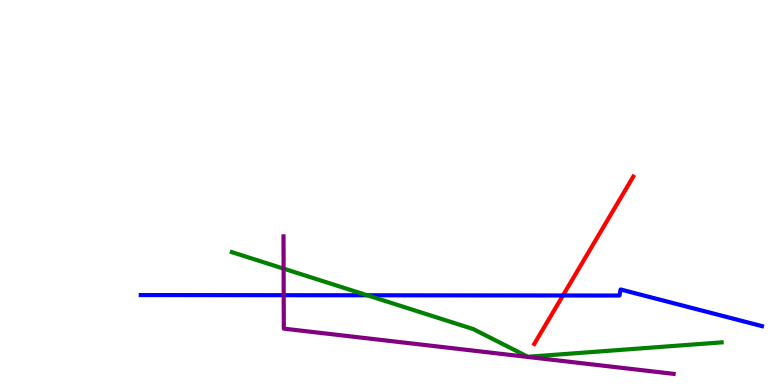[{'lines': ['blue', 'red'], 'intersections': [{'x': 7.26, 'y': 2.33}]}, {'lines': ['green', 'red'], 'intersections': []}, {'lines': ['purple', 'red'], 'intersections': []}, {'lines': ['blue', 'green'], 'intersections': [{'x': 4.74, 'y': 2.33}]}, {'lines': ['blue', 'purple'], 'intersections': [{'x': 3.66, 'y': 2.33}]}, {'lines': ['green', 'purple'], 'intersections': [{'x': 3.66, 'y': 3.02}]}]